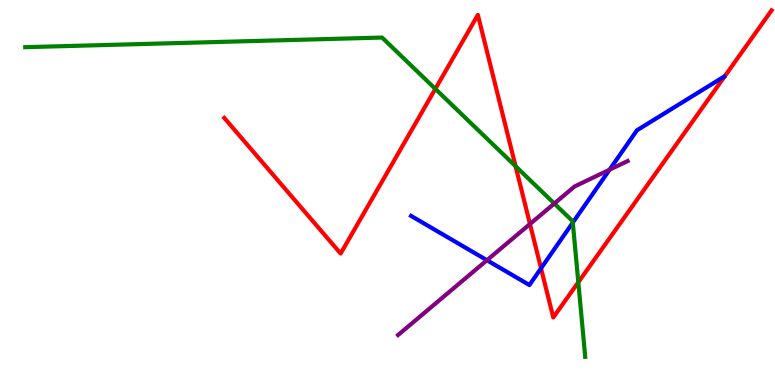[{'lines': ['blue', 'red'], 'intersections': [{'x': 6.98, 'y': 3.03}]}, {'lines': ['green', 'red'], 'intersections': [{'x': 5.62, 'y': 7.69}, {'x': 6.65, 'y': 5.68}, {'x': 7.46, 'y': 2.67}]}, {'lines': ['purple', 'red'], 'intersections': [{'x': 6.84, 'y': 4.18}]}, {'lines': ['blue', 'green'], 'intersections': [{'x': 7.39, 'y': 4.22}]}, {'lines': ['blue', 'purple'], 'intersections': [{'x': 6.28, 'y': 3.24}, {'x': 7.87, 'y': 5.59}]}, {'lines': ['green', 'purple'], 'intersections': [{'x': 7.15, 'y': 4.71}]}]